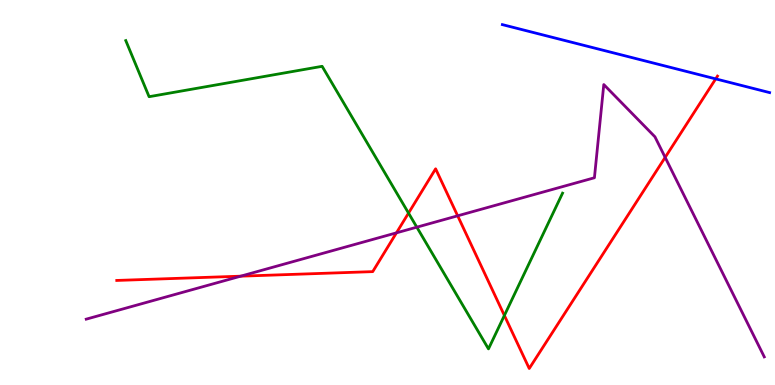[{'lines': ['blue', 'red'], 'intersections': [{'x': 9.23, 'y': 7.95}]}, {'lines': ['green', 'red'], 'intersections': [{'x': 5.27, 'y': 4.47}, {'x': 6.51, 'y': 1.81}]}, {'lines': ['purple', 'red'], 'intersections': [{'x': 3.11, 'y': 2.83}, {'x': 5.12, 'y': 3.95}, {'x': 5.91, 'y': 4.39}, {'x': 8.58, 'y': 5.91}]}, {'lines': ['blue', 'green'], 'intersections': []}, {'lines': ['blue', 'purple'], 'intersections': []}, {'lines': ['green', 'purple'], 'intersections': [{'x': 5.38, 'y': 4.1}]}]